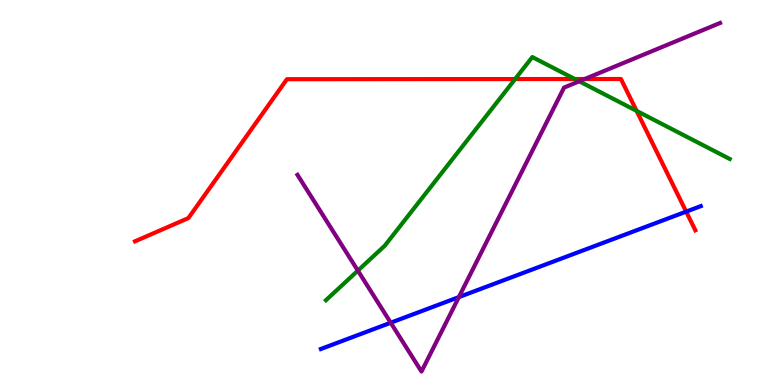[{'lines': ['blue', 'red'], 'intersections': [{'x': 8.85, 'y': 4.5}]}, {'lines': ['green', 'red'], 'intersections': [{'x': 6.65, 'y': 7.95}, {'x': 7.42, 'y': 7.95}, {'x': 8.21, 'y': 7.12}]}, {'lines': ['purple', 'red'], 'intersections': [{'x': 7.54, 'y': 7.95}]}, {'lines': ['blue', 'green'], 'intersections': []}, {'lines': ['blue', 'purple'], 'intersections': [{'x': 5.04, 'y': 1.62}, {'x': 5.92, 'y': 2.28}]}, {'lines': ['green', 'purple'], 'intersections': [{'x': 4.62, 'y': 2.97}, {'x': 7.47, 'y': 7.89}]}]